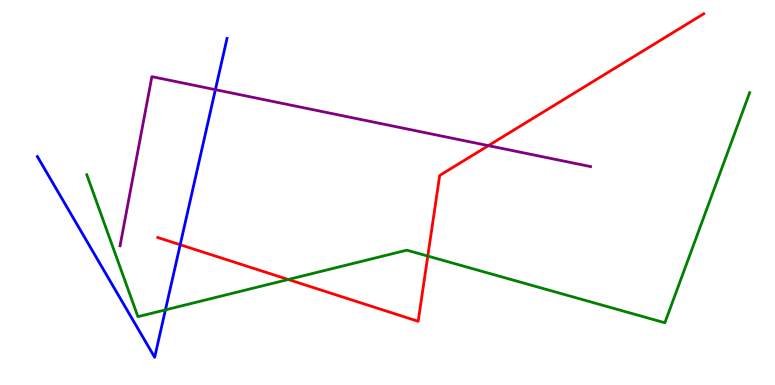[{'lines': ['blue', 'red'], 'intersections': [{'x': 2.33, 'y': 3.64}]}, {'lines': ['green', 'red'], 'intersections': [{'x': 3.72, 'y': 2.74}, {'x': 5.52, 'y': 3.35}]}, {'lines': ['purple', 'red'], 'intersections': [{'x': 6.3, 'y': 6.22}]}, {'lines': ['blue', 'green'], 'intersections': [{'x': 2.13, 'y': 1.95}]}, {'lines': ['blue', 'purple'], 'intersections': [{'x': 2.78, 'y': 7.67}]}, {'lines': ['green', 'purple'], 'intersections': []}]